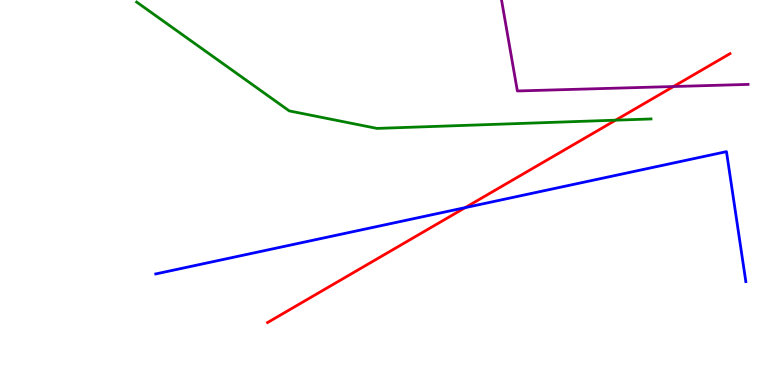[{'lines': ['blue', 'red'], 'intersections': [{'x': 6.0, 'y': 4.61}]}, {'lines': ['green', 'red'], 'intersections': [{'x': 7.94, 'y': 6.88}]}, {'lines': ['purple', 'red'], 'intersections': [{'x': 8.69, 'y': 7.75}]}, {'lines': ['blue', 'green'], 'intersections': []}, {'lines': ['blue', 'purple'], 'intersections': []}, {'lines': ['green', 'purple'], 'intersections': []}]